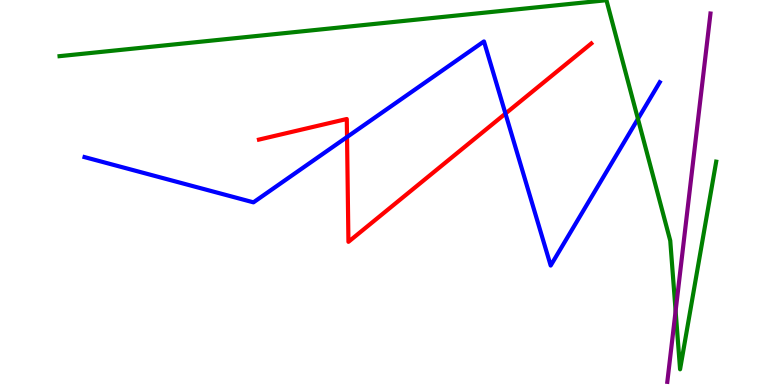[{'lines': ['blue', 'red'], 'intersections': [{'x': 4.48, 'y': 6.44}, {'x': 6.52, 'y': 7.05}]}, {'lines': ['green', 'red'], 'intersections': []}, {'lines': ['purple', 'red'], 'intersections': []}, {'lines': ['blue', 'green'], 'intersections': [{'x': 8.23, 'y': 6.91}]}, {'lines': ['blue', 'purple'], 'intersections': []}, {'lines': ['green', 'purple'], 'intersections': [{'x': 8.72, 'y': 1.92}]}]